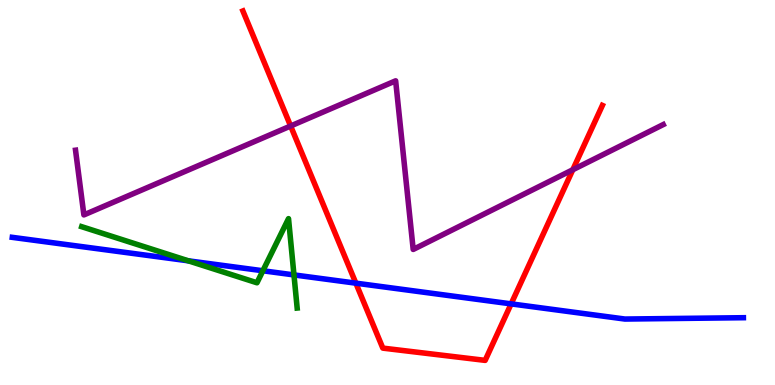[{'lines': ['blue', 'red'], 'intersections': [{'x': 4.59, 'y': 2.65}, {'x': 6.6, 'y': 2.11}]}, {'lines': ['green', 'red'], 'intersections': []}, {'lines': ['purple', 'red'], 'intersections': [{'x': 3.75, 'y': 6.73}, {'x': 7.39, 'y': 5.59}]}, {'lines': ['blue', 'green'], 'intersections': [{'x': 2.43, 'y': 3.23}, {'x': 3.39, 'y': 2.97}, {'x': 3.79, 'y': 2.86}]}, {'lines': ['blue', 'purple'], 'intersections': []}, {'lines': ['green', 'purple'], 'intersections': []}]